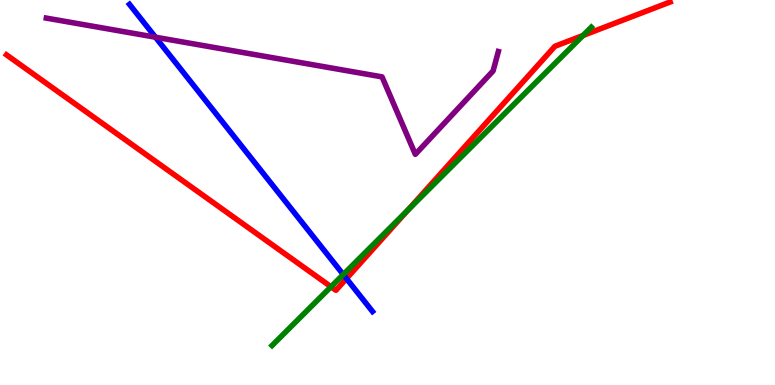[{'lines': ['blue', 'red'], 'intersections': [{'x': 4.47, 'y': 2.76}]}, {'lines': ['green', 'red'], 'intersections': [{'x': 4.27, 'y': 2.55}, {'x': 5.27, 'y': 4.55}, {'x': 7.52, 'y': 9.08}]}, {'lines': ['purple', 'red'], 'intersections': []}, {'lines': ['blue', 'green'], 'intersections': [{'x': 4.43, 'y': 2.87}]}, {'lines': ['blue', 'purple'], 'intersections': [{'x': 2.01, 'y': 9.03}]}, {'lines': ['green', 'purple'], 'intersections': []}]